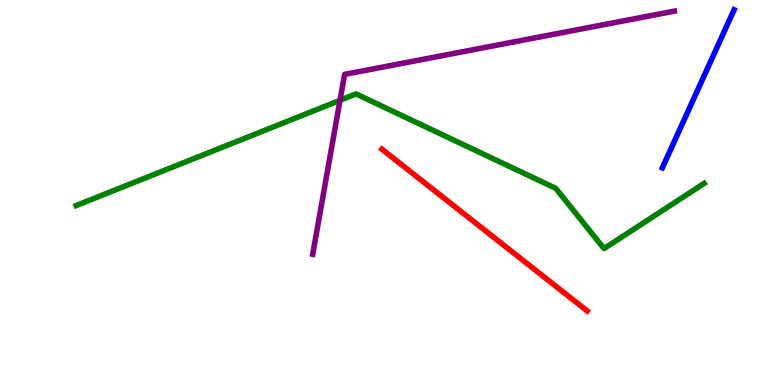[{'lines': ['blue', 'red'], 'intersections': []}, {'lines': ['green', 'red'], 'intersections': []}, {'lines': ['purple', 'red'], 'intersections': []}, {'lines': ['blue', 'green'], 'intersections': []}, {'lines': ['blue', 'purple'], 'intersections': []}, {'lines': ['green', 'purple'], 'intersections': [{'x': 4.39, 'y': 7.39}]}]